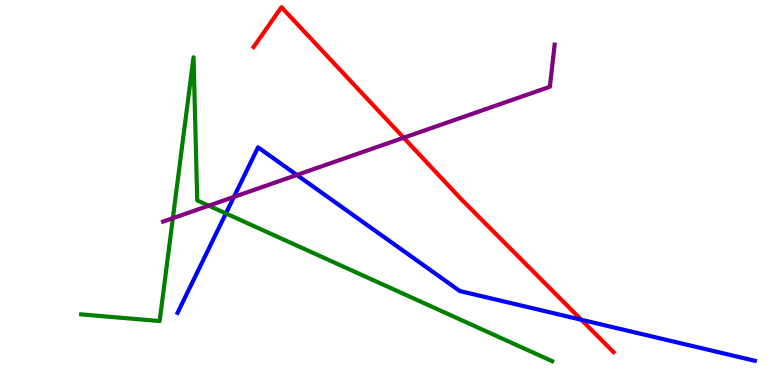[{'lines': ['blue', 'red'], 'intersections': [{'x': 7.5, 'y': 1.69}]}, {'lines': ['green', 'red'], 'intersections': []}, {'lines': ['purple', 'red'], 'intersections': [{'x': 5.21, 'y': 6.42}]}, {'lines': ['blue', 'green'], 'intersections': [{'x': 2.91, 'y': 4.46}]}, {'lines': ['blue', 'purple'], 'intersections': [{'x': 3.02, 'y': 4.89}, {'x': 3.83, 'y': 5.46}]}, {'lines': ['green', 'purple'], 'intersections': [{'x': 2.23, 'y': 4.33}, {'x': 2.69, 'y': 4.66}]}]